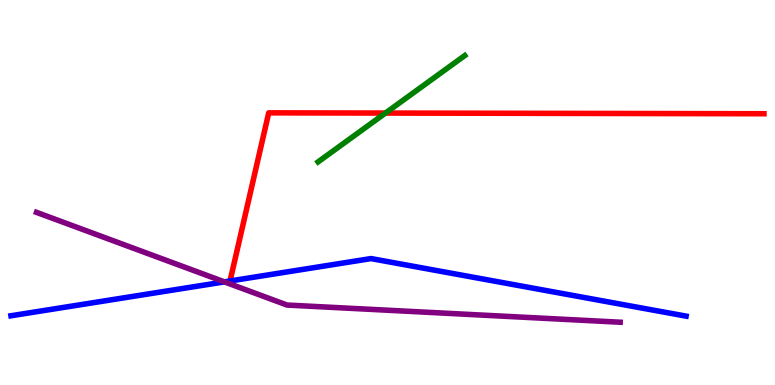[{'lines': ['blue', 'red'], 'intersections': []}, {'lines': ['green', 'red'], 'intersections': [{'x': 4.97, 'y': 7.06}]}, {'lines': ['purple', 'red'], 'intersections': []}, {'lines': ['blue', 'green'], 'intersections': []}, {'lines': ['blue', 'purple'], 'intersections': [{'x': 2.9, 'y': 2.68}]}, {'lines': ['green', 'purple'], 'intersections': []}]